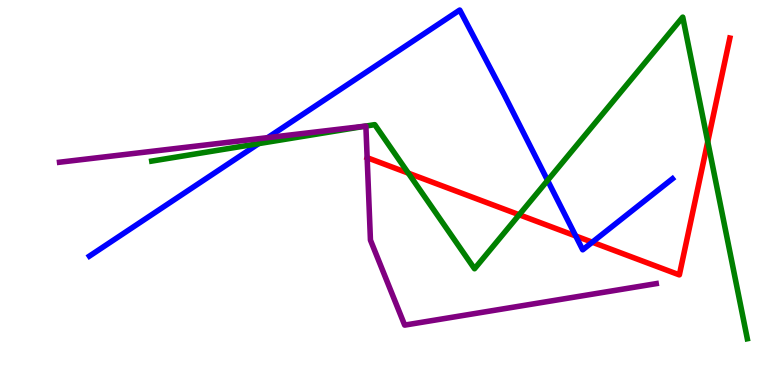[{'lines': ['blue', 'red'], 'intersections': [{'x': 7.43, 'y': 3.87}, {'x': 7.64, 'y': 3.71}]}, {'lines': ['green', 'red'], 'intersections': [{'x': 5.27, 'y': 5.5}, {'x': 6.7, 'y': 4.42}, {'x': 9.13, 'y': 6.32}]}, {'lines': ['purple', 'red'], 'intersections': []}, {'lines': ['blue', 'green'], 'intersections': [{'x': 3.34, 'y': 6.27}, {'x': 7.07, 'y': 5.31}]}, {'lines': ['blue', 'purple'], 'intersections': [{'x': 3.45, 'y': 6.42}]}, {'lines': ['green', 'purple'], 'intersections': [{'x': 4.72, 'y': 6.73}]}]